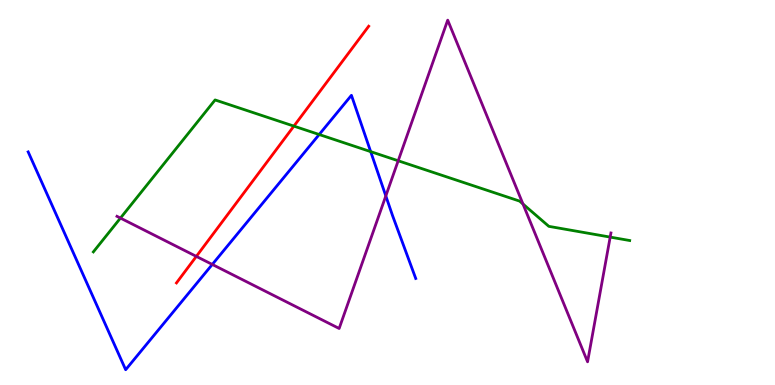[{'lines': ['blue', 'red'], 'intersections': []}, {'lines': ['green', 'red'], 'intersections': [{'x': 3.79, 'y': 6.72}]}, {'lines': ['purple', 'red'], 'intersections': [{'x': 2.53, 'y': 3.34}]}, {'lines': ['blue', 'green'], 'intersections': [{'x': 4.12, 'y': 6.51}, {'x': 4.78, 'y': 6.06}]}, {'lines': ['blue', 'purple'], 'intersections': [{'x': 2.74, 'y': 3.13}, {'x': 4.98, 'y': 4.91}]}, {'lines': ['green', 'purple'], 'intersections': [{'x': 1.55, 'y': 4.34}, {'x': 5.14, 'y': 5.82}, {'x': 6.75, 'y': 4.7}, {'x': 7.87, 'y': 3.84}]}]